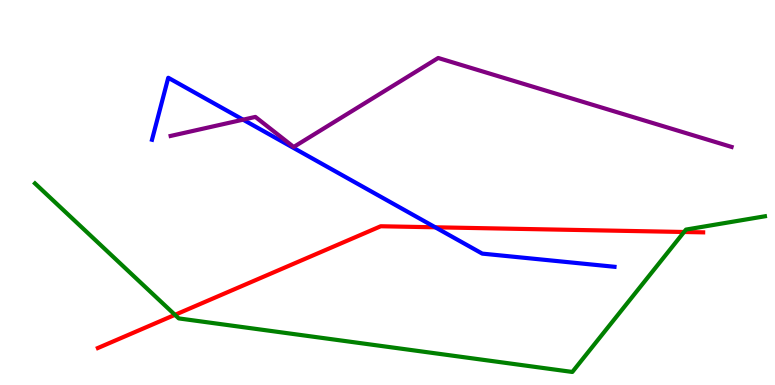[{'lines': ['blue', 'red'], 'intersections': [{'x': 5.62, 'y': 4.1}]}, {'lines': ['green', 'red'], 'intersections': [{'x': 2.26, 'y': 1.82}, {'x': 8.83, 'y': 3.97}]}, {'lines': ['purple', 'red'], 'intersections': []}, {'lines': ['blue', 'green'], 'intersections': []}, {'lines': ['blue', 'purple'], 'intersections': [{'x': 3.14, 'y': 6.89}]}, {'lines': ['green', 'purple'], 'intersections': []}]